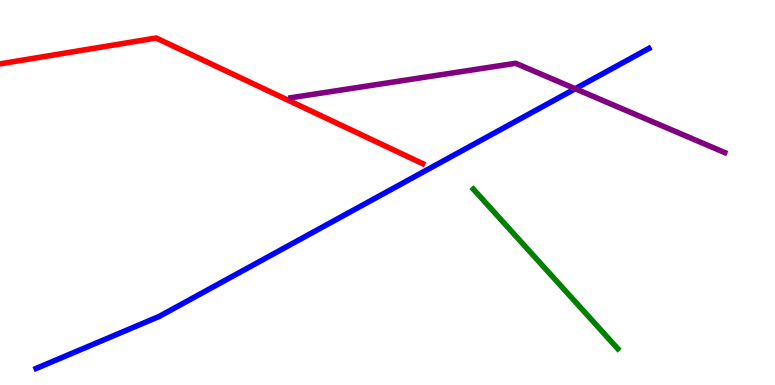[{'lines': ['blue', 'red'], 'intersections': []}, {'lines': ['green', 'red'], 'intersections': []}, {'lines': ['purple', 'red'], 'intersections': []}, {'lines': ['blue', 'green'], 'intersections': []}, {'lines': ['blue', 'purple'], 'intersections': [{'x': 7.42, 'y': 7.69}]}, {'lines': ['green', 'purple'], 'intersections': []}]